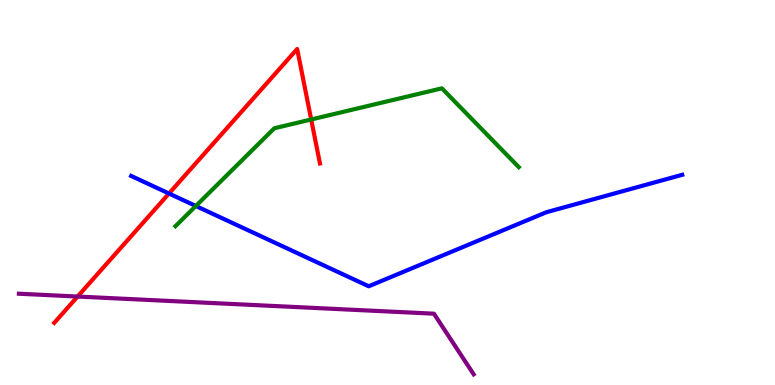[{'lines': ['blue', 'red'], 'intersections': [{'x': 2.18, 'y': 4.97}]}, {'lines': ['green', 'red'], 'intersections': [{'x': 4.02, 'y': 6.9}]}, {'lines': ['purple', 'red'], 'intersections': [{'x': 1.0, 'y': 2.3}]}, {'lines': ['blue', 'green'], 'intersections': [{'x': 2.53, 'y': 4.65}]}, {'lines': ['blue', 'purple'], 'intersections': []}, {'lines': ['green', 'purple'], 'intersections': []}]